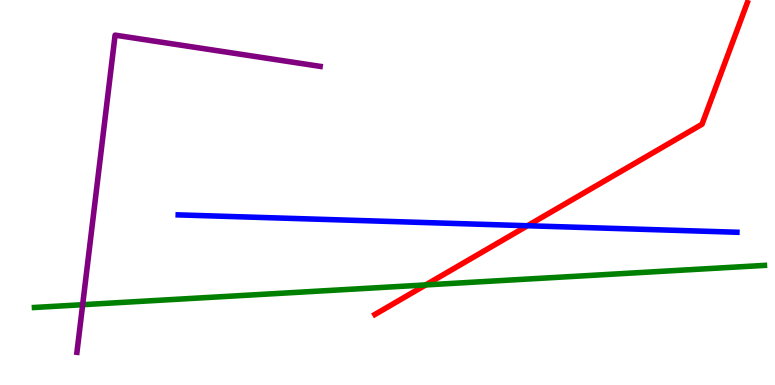[{'lines': ['blue', 'red'], 'intersections': [{'x': 6.81, 'y': 4.14}]}, {'lines': ['green', 'red'], 'intersections': [{'x': 5.49, 'y': 2.6}]}, {'lines': ['purple', 'red'], 'intersections': []}, {'lines': ['blue', 'green'], 'intersections': []}, {'lines': ['blue', 'purple'], 'intersections': []}, {'lines': ['green', 'purple'], 'intersections': [{'x': 1.07, 'y': 2.09}]}]